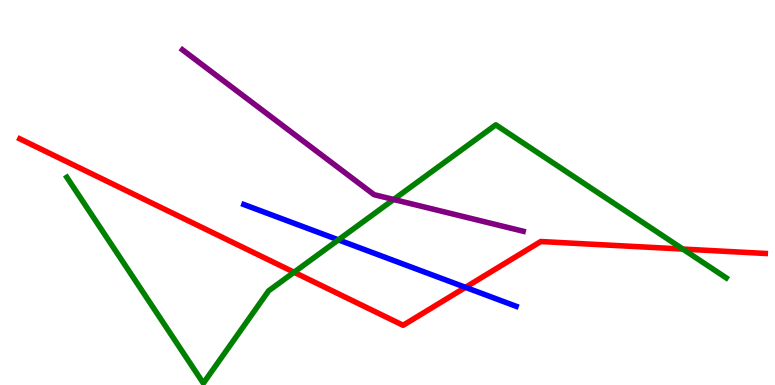[{'lines': ['blue', 'red'], 'intersections': [{'x': 6.01, 'y': 2.54}]}, {'lines': ['green', 'red'], 'intersections': [{'x': 3.79, 'y': 2.93}, {'x': 8.81, 'y': 3.53}]}, {'lines': ['purple', 'red'], 'intersections': []}, {'lines': ['blue', 'green'], 'intersections': [{'x': 4.37, 'y': 3.77}]}, {'lines': ['blue', 'purple'], 'intersections': []}, {'lines': ['green', 'purple'], 'intersections': [{'x': 5.08, 'y': 4.82}]}]